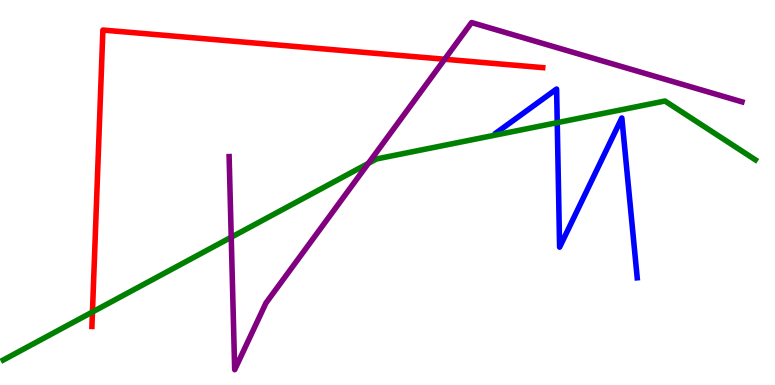[{'lines': ['blue', 'red'], 'intersections': []}, {'lines': ['green', 'red'], 'intersections': [{'x': 1.19, 'y': 1.9}]}, {'lines': ['purple', 'red'], 'intersections': [{'x': 5.74, 'y': 8.46}]}, {'lines': ['blue', 'green'], 'intersections': [{'x': 7.19, 'y': 6.81}]}, {'lines': ['blue', 'purple'], 'intersections': []}, {'lines': ['green', 'purple'], 'intersections': [{'x': 2.98, 'y': 3.84}, {'x': 4.75, 'y': 5.76}]}]